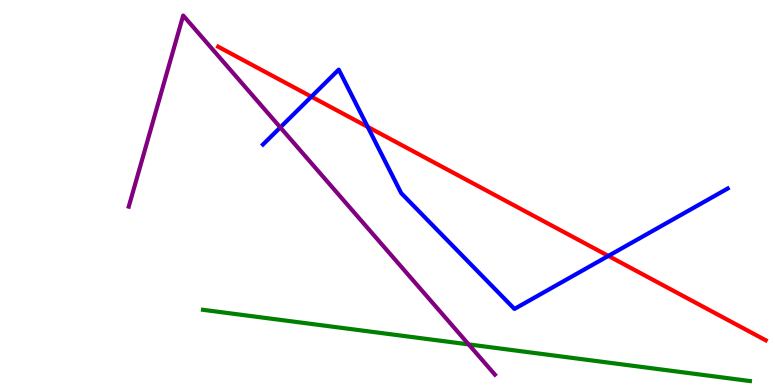[{'lines': ['blue', 'red'], 'intersections': [{'x': 4.02, 'y': 7.49}, {'x': 4.74, 'y': 6.7}, {'x': 7.85, 'y': 3.35}]}, {'lines': ['green', 'red'], 'intersections': []}, {'lines': ['purple', 'red'], 'intersections': []}, {'lines': ['blue', 'green'], 'intersections': []}, {'lines': ['blue', 'purple'], 'intersections': [{'x': 3.62, 'y': 6.69}]}, {'lines': ['green', 'purple'], 'intersections': [{'x': 6.05, 'y': 1.05}]}]